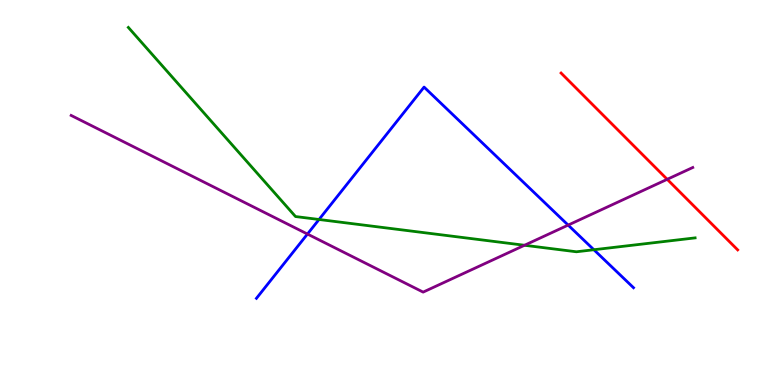[{'lines': ['blue', 'red'], 'intersections': []}, {'lines': ['green', 'red'], 'intersections': []}, {'lines': ['purple', 'red'], 'intersections': [{'x': 8.61, 'y': 5.34}]}, {'lines': ['blue', 'green'], 'intersections': [{'x': 4.12, 'y': 4.3}, {'x': 7.66, 'y': 3.51}]}, {'lines': ['blue', 'purple'], 'intersections': [{'x': 3.97, 'y': 3.92}, {'x': 7.33, 'y': 4.15}]}, {'lines': ['green', 'purple'], 'intersections': [{'x': 6.77, 'y': 3.63}]}]